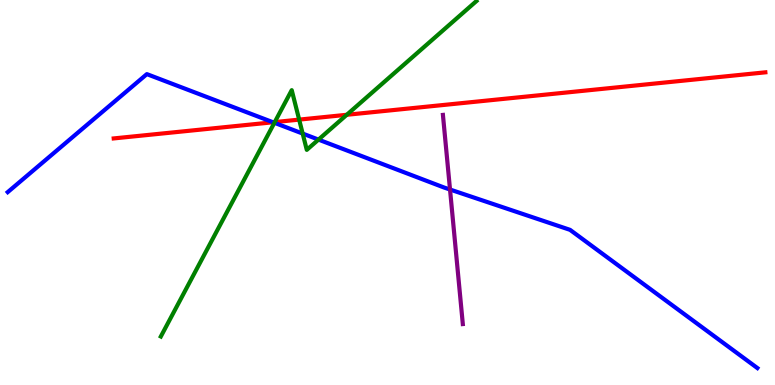[{'lines': ['blue', 'red'], 'intersections': [{'x': 3.52, 'y': 6.82}]}, {'lines': ['green', 'red'], 'intersections': [{'x': 3.55, 'y': 6.83}, {'x': 3.86, 'y': 6.89}, {'x': 4.47, 'y': 7.02}]}, {'lines': ['purple', 'red'], 'intersections': []}, {'lines': ['blue', 'green'], 'intersections': [{'x': 3.54, 'y': 6.81}, {'x': 3.91, 'y': 6.53}, {'x': 4.11, 'y': 6.37}]}, {'lines': ['blue', 'purple'], 'intersections': [{'x': 5.81, 'y': 5.08}]}, {'lines': ['green', 'purple'], 'intersections': []}]